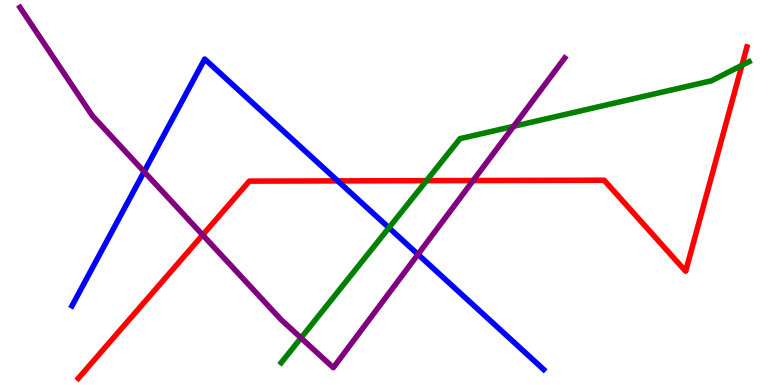[{'lines': ['blue', 'red'], 'intersections': [{'x': 4.36, 'y': 5.3}]}, {'lines': ['green', 'red'], 'intersections': [{'x': 5.5, 'y': 5.31}, {'x': 9.57, 'y': 8.3}]}, {'lines': ['purple', 'red'], 'intersections': [{'x': 2.62, 'y': 3.9}, {'x': 6.1, 'y': 5.31}]}, {'lines': ['blue', 'green'], 'intersections': [{'x': 5.02, 'y': 4.08}]}, {'lines': ['blue', 'purple'], 'intersections': [{'x': 1.86, 'y': 5.54}, {'x': 5.39, 'y': 3.39}]}, {'lines': ['green', 'purple'], 'intersections': [{'x': 3.88, 'y': 1.22}, {'x': 6.63, 'y': 6.72}]}]